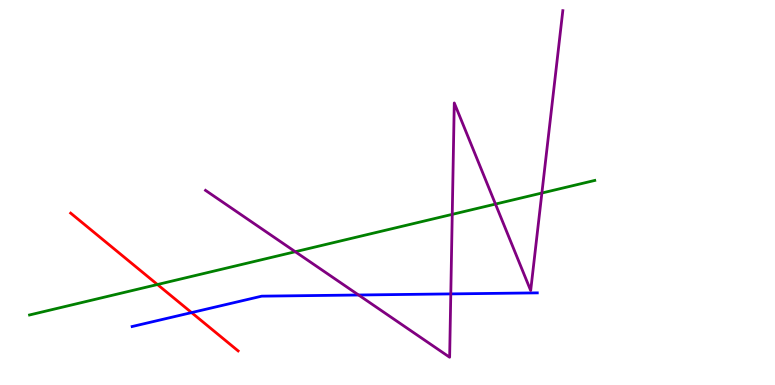[{'lines': ['blue', 'red'], 'intersections': [{'x': 2.47, 'y': 1.88}]}, {'lines': ['green', 'red'], 'intersections': [{'x': 2.03, 'y': 2.61}]}, {'lines': ['purple', 'red'], 'intersections': []}, {'lines': ['blue', 'green'], 'intersections': []}, {'lines': ['blue', 'purple'], 'intersections': [{'x': 4.63, 'y': 2.34}, {'x': 5.82, 'y': 2.37}]}, {'lines': ['green', 'purple'], 'intersections': [{'x': 3.81, 'y': 3.46}, {'x': 5.84, 'y': 4.43}, {'x': 6.39, 'y': 4.7}, {'x': 6.99, 'y': 4.99}]}]